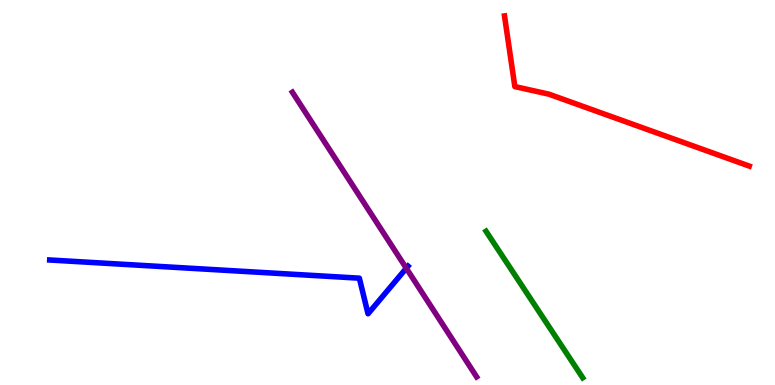[{'lines': ['blue', 'red'], 'intersections': []}, {'lines': ['green', 'red'], 'intersections': []}, {'lines': ['purple', 'red'], 'intersections': []}, {'lines': ['blue', 'green'], 'intersections': []}, {'lines': ['blue', 'purple'], 'intersections': [{'x': 5.24, 'y': 3.03}]}, {'lines': ['green', 'purple'], 'intersections': []}]